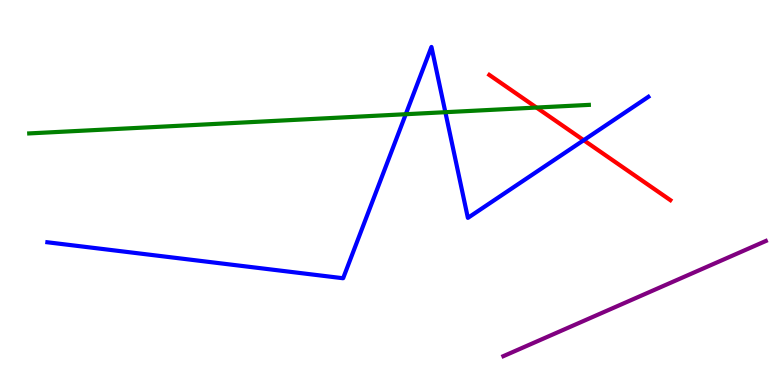[{'lines': ['blue', 'red'], 'intersections': [{'x': 7.53, 'y': 6.36}]}, {'lines': ['green', 'red'], 'intersections': [{'x': 6.92, 'y': 7.21}]}, {'lines': ['purple', 'red'], 'intersections': []}, {'lines': ['blue', 'green'], 'intersections': [{'x': 5.24, 'y': 7.03}, {'x': 5.75, 'y': 7.09}]}, {'lines': ['blue', 'purple'], 'intersections': []}, {'lines': ['green', 'purple'], 'intersections': []}]